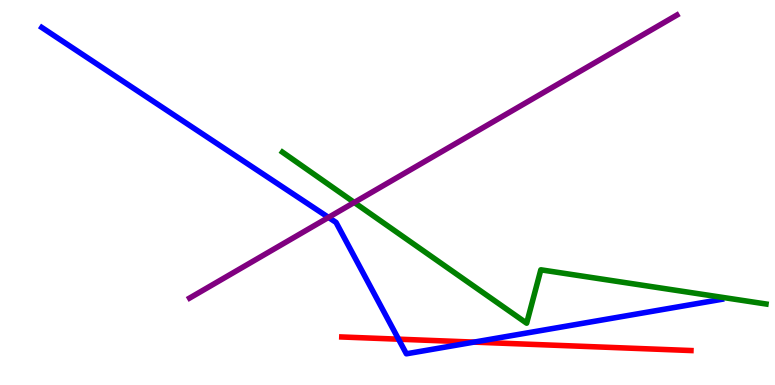[{'lines': ['blue', 'red'], 'intersections': [{'x': 5.14, 'y': 1.19}, {'x': 6.12, 'y': 1.11}]}, {'lines': ['green', 'red'], 'intersections': []}, {'lines': ['purple', 'red'], 'intersections': []}, {'lines': ['blue', 'green'], 'intersections': []}, {'lines': ['blue', 'purple'], 'intersections': [{'x': 4.24, 'y': 4.35}]}, {'lines': ['green', 'purple'], 'intersections': [{'x': 4.57, 'y': 4.74}]}]